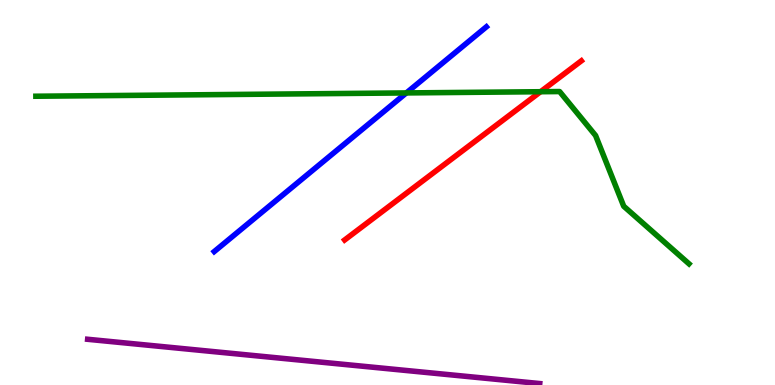[{'lines': ['blue', 'red'], 'intersections': []}, {'lines': ['green', 'red'], 'intersections': [{'x': 6.98, 'y': 7.62}]}, {'lines': ['purple', 'red'], 'intersections': []}, {'lines': ['blue', 'green'], 'intersections': [{'x': 5.24, 'y': 7.59}]}, {'lines': ['blue', 'purple'], 'intersections': []}, {'lines': ['green', 'purple'], 'intersections': []}]